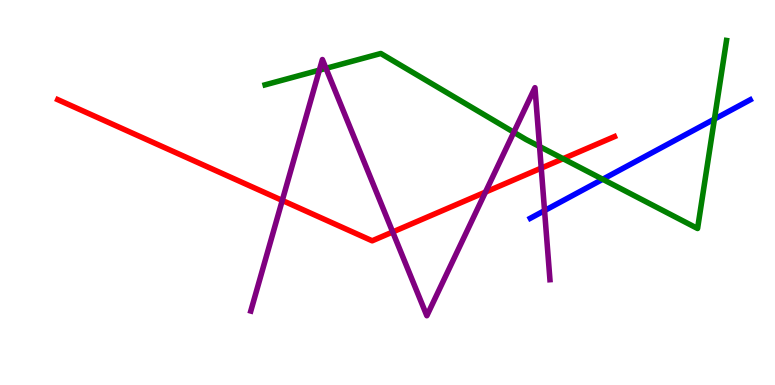[{'lines': ['blue', 'red'], 'intersections': []}, {'lines': ['green', 'red'], 'intersections': [{'x': 7.27, 'y': 5.88}]}, {'lines': ['purple', 'red'], 'intersections': [{'x': 3.64, 'y': 4.79}, {'x': 5.07, 'y': 3.97}, {'x': 6.26, 'y': 5.01}, {'x': 6.98, 'y': 5.63}]}, {'lines': ['blue', 'green'], 'intersections': [{'x': 7.78, 'y': 5.34}, {'x': 9.22, 'y': 6.91}]}, {'lines': ['blue', 'purple'], 'intersections': [{'x': 7.03, 'y': 4.53}]}, {'lines': ['green', 'purple'], 'intersections': [{'x': 4.12, 'y': 8.18}, {'x': 4.21, 'y': 8.22}, {'x': 6.63, 'y': 6.56}, {'x': 6.96, 'y': 6.19}]}]